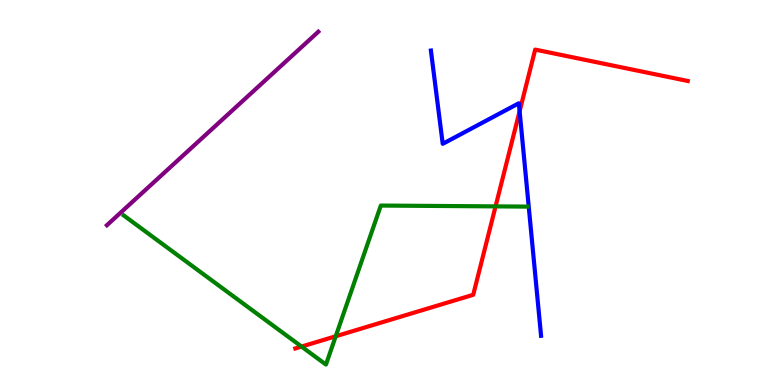[{'lines': ['blue', 'red'], 'intersections': [{'x': 6.7, 'y': 7.11}]}, {'lines': ['green', 'red'], 'intersections': [{'x': 3.89, 'y': 0.998}, {'x': 4.33, 'y': 1.27}, {'x': 6.39, 'y': 4.64}]}, {'lines': ['purple', 'red'], 'intersections': []}, {'lines': ['blue', 'green'], 'intersections': []}, {'lines': ['blue', 'purple'], 'intersections': []}, {'lines': ['green', 'purple'], 'intersections': []}]